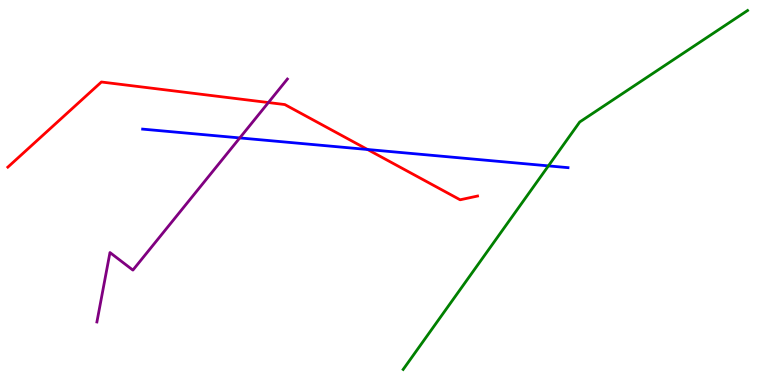[{'lines': ['blue', 'red'], 'intersections': [{'x': 4.74, 'y': 6.12}]}, {'lines': ['green', 'red'], 'intersections': []}, {'lines': ['purple', 'red'], 'intersections': [{'x': 3.46, 'y': 7.34}]}, {'lines': ['blue', 'green'], 'intersections': [{'x': 7.08, 'y': 5.69}]}, {'lines': ['blue', 'purple'], 'intersections': [{'x': 3.09, 'y': 6.42}]}, {'lines': ['green', 'purple'], 'intersections': []}]